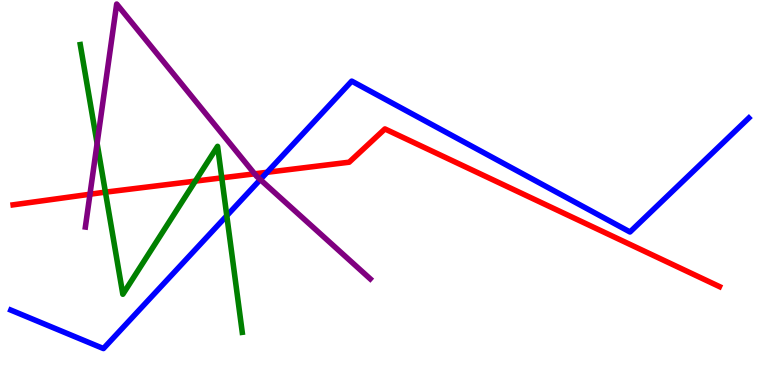[{'lines': ['blue', 'red'], 'intersections': [{'x': 3.45, 'y': 5.52}]}, {'lines': ['green', 'red'], 'intersections': [{'x': 1.36, 'y': 5.01}, {'x': 2.52, 'y': 5.3}, {'x': 2.86, 'y': 5.38}]}, {'lines': ['purple', 'red'], 'intersections': [{'x': 1.16, 'y': 4.96}, {'x': 3.29, 'y': 5.49}]}, {'lines': ['blue', 'green'], 'intersections': [{'x': 2.93, 'y': 4.4}]}, {'lines': ['blue', 'purple'], 'intersections': [{'x': 3.36, 'y': 5.33}]}, {'lines': ['green', 'purple'], 'intersections': [{'x': 1.25, 'y': 6.28}]}]